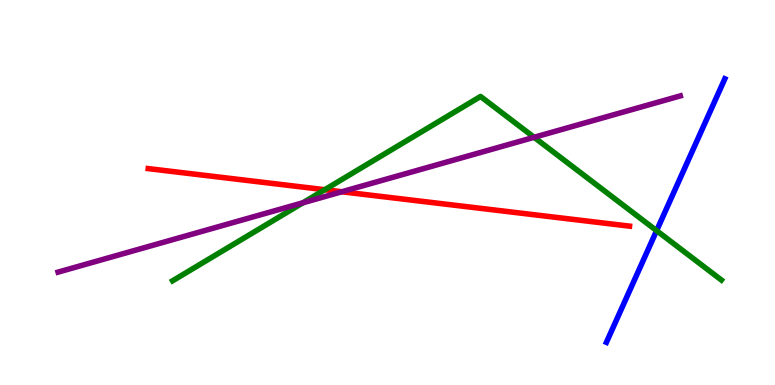[{'lines': ['blue', 'red'], 'intersections': []}, {'lines': ['green', 'red'], 'intersections': [{'x': 4.19, 'y': 5.07}]}, {'lines': ['purple', 'red'], 'intersections': [{'x': 4.41, 'y': 5.02}]}, {'lines': ['blue', 'green'], 'intersections': [{'x': 8.47, 'y': 4.01}]}, {'lines': ['blue', 'purple'], 'intersections': []}, {'lines': ['green', 'purple'], 'intersections': [{'x': 3.91, 'y': 4.73}, {'x': 6.89, 'y': 6.43}]}]